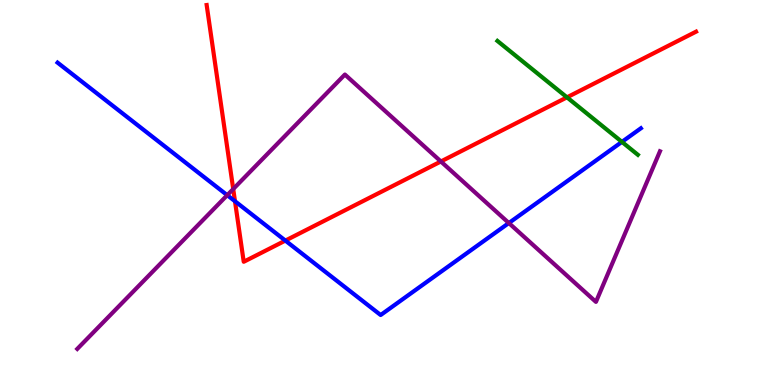[{'lines': ['blue', 'red'], 'intersections': [{'x': 3.03, 'y': 4.77}, {'x': 3.68, 'y': 3.75}]}, {'lines': ['green', 'red'], 'intersections': [{'x': 7.32, 'y': 7.47}]}, {'lines': ['purple', 'red'], 'intersections': [{'x': 3.01, 'y': 5.09}, {'x': 5.69, 'y': 5.81}]}, {'lines': ['blue', 'green'], 'intersections': [{'x': 8.02, 'y': 6.31}]}, {'lines': ['blue', 'purple'], 'intersections': [{'x': 2.93, 'y': 4.93}, {'x': 6.57, 'y': 4.21}]}, {'lines': ['green', 'purple'], 'intersections': []}]